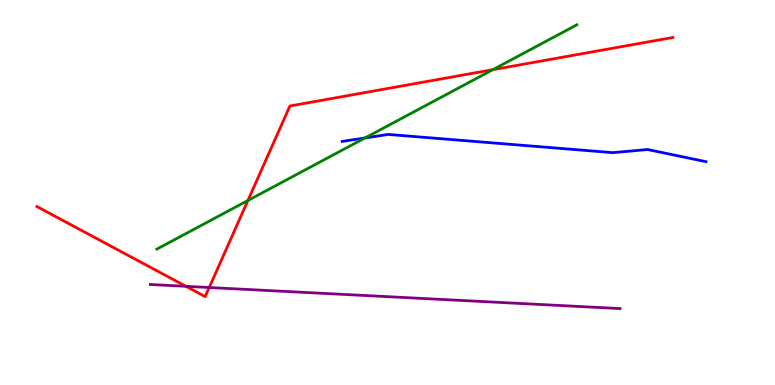[{'lines': ['blue', 'red'], 'intersections': []}, {'lines': ['green', 'red'], 'intersections': [{'x': 3.2, 'y': 4.79}, {'x': 6.36, 'y': 8.19}]}, {'lines': ['purple', 'red'], 'intersections': [{'x': 2.4, 'y': 2.56}, {'x': 2.7, 'y': 2.53}]}, {'lines': ['blue', 'green'], 'intersections': [{'x': 4.71, 'y': 6.42}]}, {'lines': ['blue', 'purple'], 'intersections': []}, {'lines': ['green', 'purple'], 'intersections': []}]